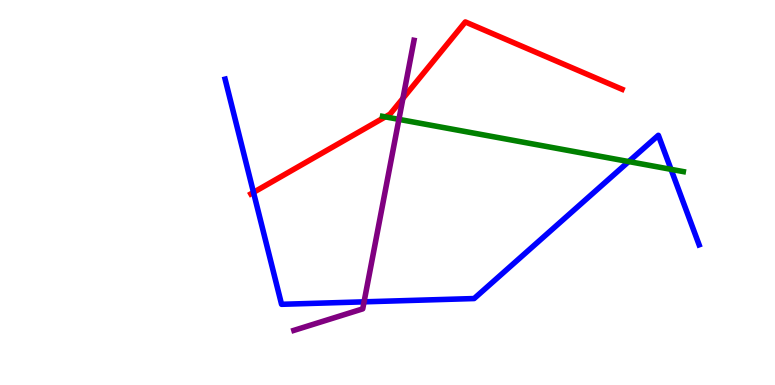[{'lines': ['blue', 'red'], 'intersections': [{'x': 3.27, 'y': 5.0}]}, {'lines': ['green', 'red'], 'intersections': [{'x': 4.97, 'y': 6.96}]}, {'lines': ['purple', 'red'], 'intersections': [{'x': 5.2, 'y': 7.45}]}, {'lines': ['blue', 'green'], 'intersections': [{'x': 8.11, 'y': 5.8}, {'x': 8.66, 'y': 5.6}]}, {'lines': ['blue', 'purple'], 'intersections': [{'x': 4.7, 'y': 2.16}]}, {'lines': ['green', 'purple'], 'intersections': [{'x': 5.15, 'y': 6.9}]}]